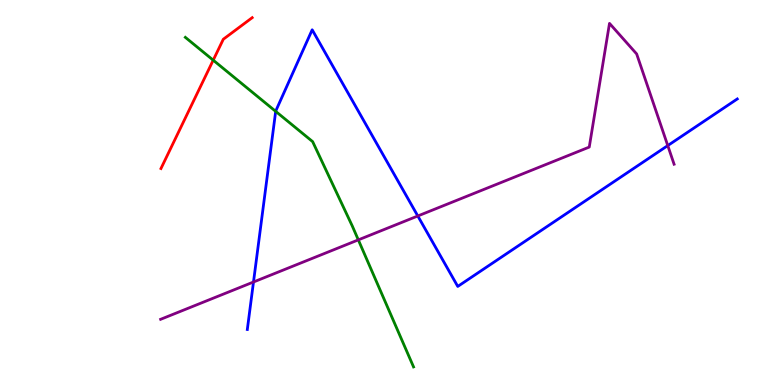[{'lines': ['blue', 'red'], 'intersections': []}, {'lines': ['green', 'red'], 'intersections': [{'x': 2.75, 'y': 8.44}]}, {'lines': ['purple', 'red'], 'intersections': []}, {'lines': ['blue', 'green'], 'intersections': [{'x': 3.56, 'y': 7.11}]}, {'lines': ['blue', 'purple'], 'intersections': [{'x': 3.27, 'y': 2.68}, {'x': 5.39, 'y': 4.39}, {'x': 8.62, 'y': 6.22}]}, {'lines': ['green', 'purple'], 'intersections': [{'x': 4.62, 'y': 3.77}]}]